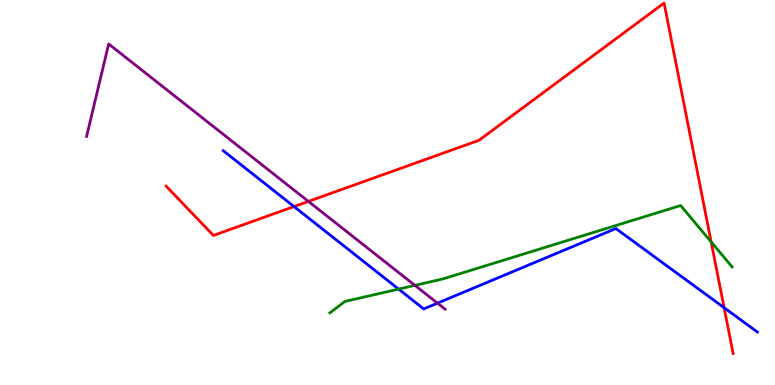[{'lines': ['blue', 'red'], 'intersections': [{'x': 3.79, 'y': 4.63}, {'x': 9.34, 'y': 2.01}]}, {'lines': ['green', 'red'], 'intersections': [{'x': 9.18, 'y': 3.72}]}, {'lines': ['purple', 'red'], 'intersections': [{'x': 3.98, 'y': 4.77}]}, {'lines': ['blue', 'green'], 'intersections': [{'x': 5.14, 'y': 2.49}]}, {'lines': ['blue', 'purple'], 'intersections': [{'x': 5.64, 'y': 2.13}]}, {'lines': ['green', 'purple'], 'intersections': [{'x': 5.35, 'y': 2.59}]}]